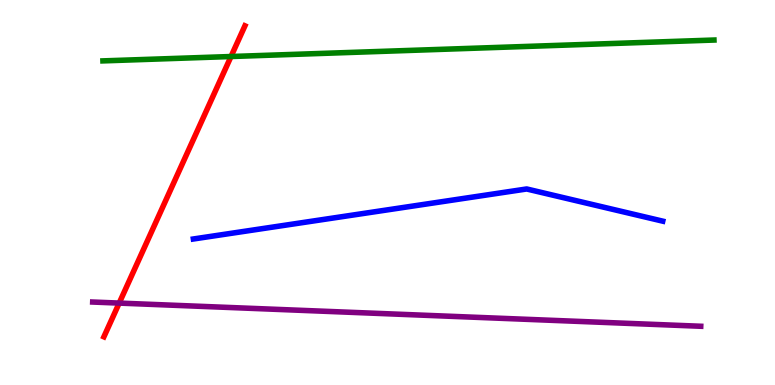[{'lines': ['blue', 'red'], 'intersections': []}, {'lines': ['green', 'red'], 'intersections': [{'x': 2.98, 'y': 8.53}]}, {'lines': ['purple', 'red'], 'intersections': [{'x': 1.54, 'y': 2.13}]}, {'lines': ['blue', 'green'], 'intersections': []}, {'lines': ['blue', 'purple'], 'intersections': []}, {'lines': ['green', 'purple'], 'intersections': []}]